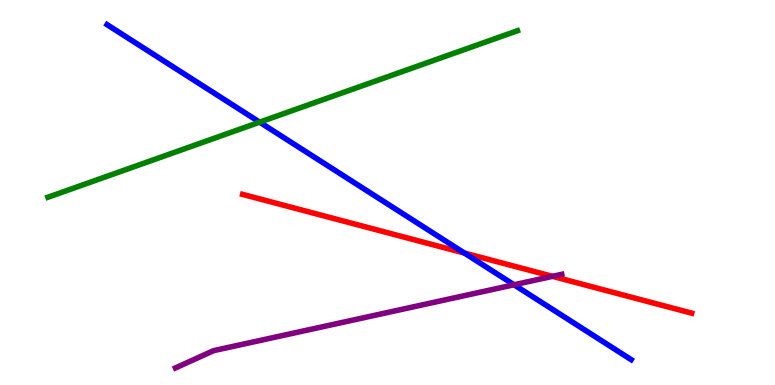[{'lines': ['blue', 'red'], 'intersections': [{'x': 5.99, 'y': 3.43}]}, {'lines': ['green', 'red'], 'intersections': []}, {'lines': ['purple', 'red'], 'intersections': [{'x': 7.13, 'y': 2.82}]}, {'lines': ['blue', 'green'], 'intersections': [{'x': 3.35, 'y': 6.83}]}, {'lines': ['blue', 'purple'], 'intersections': [{'x': 6.63, 'y': 2.6}]}, {'lines': ['green', 'purple'], 'intersections': []}]